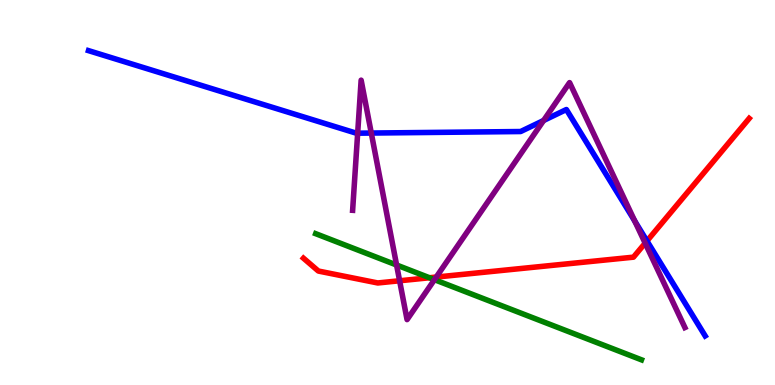[{'lines': ['blue', 'red'], 'intersections': [{'x': 8.35, 'y': 3.74}]}, {'lines': ['green', 'red'], 'intersections': [{'x': 5.54, 'y': 2.79}]}, {'lines': ['purple', 'red'], 'intersections': [{'x': 5.16, 'y': 2.71}, {'x': 5.63, 'y': 2.8}, {'x': 8.32, 'y': 3.68}]}, {'lines': ['blue', 'green'], 'intersections': []}, {'lines': ['blue', 'purple'], 'intersections': [{'x': 4.62, 'y': 6.54}, {'x': 4.79, 'y': 6.54}, {'x': 7.01, 'y': 6.87}, {'x': 8.19, 'y': 4.26}]}, {'lines': ['green', 'purple'], 'intersections': [{'x': 5.12, 'y': 3.12}, {'x': 5.61, 'y': 2.74}]}]